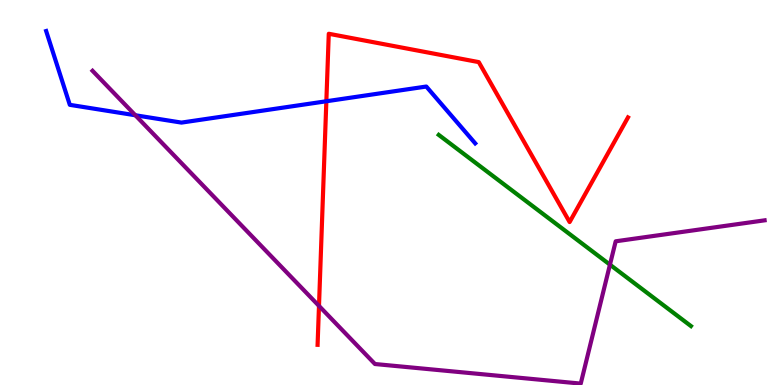[{'lines': ['blue', 'red'], 'intersections': [{'x': 4.21, 'y': 7.37}]}, {'lines': ['green', 'red'], 'intersections': []}, {'lines': ['purple', 'red'], 'intersections': [{'x': 4.12, 'y': 2.05}]}, {'lines': ['blue', 'green'], 'intersections': []}, {'lines': ['blue', 'purple'], 'intersections': [{'x': 1.75, 'y': 7.01}]}, {'lines': ['green', 'purple'], 'intersections': [{'x': 7.87, 'y': 3.13}]}]